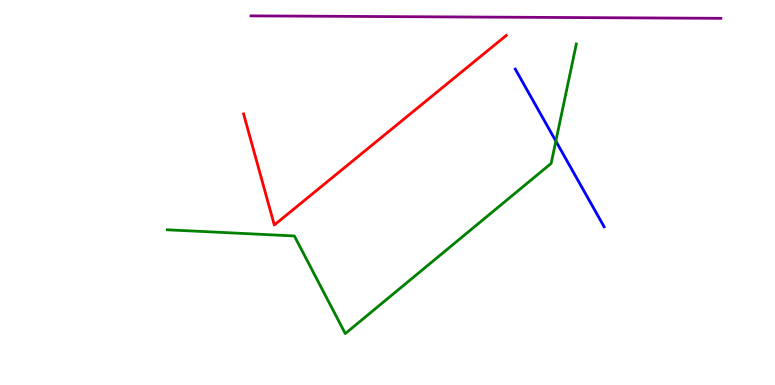[{'lines': ['blue', 'red'], 'intersections': []}, {'lines': ['green', 'red'], 'intersections': []}, {'lines': ['purple', 'red'], 'intersections': []}, {'lines': ['blue', 'green'], 'intersections': [{'x': 7.17, 'y': 6.34}]}, {'lines': ['blue', 'purple'], 'intersections': []}, {'lines': ['green', 'purple'], 'intersections': []}]